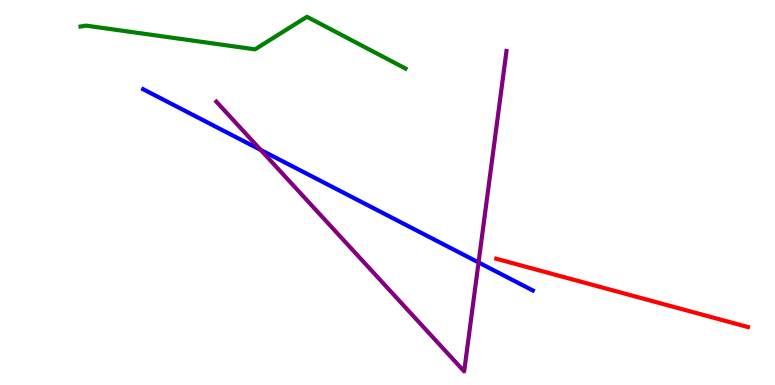[{'lines': ['blue', 'red'], 'intersections': []}, {'lines': ['green', 'red'], 'intersections': []}, {'lines': ['purple', 'red'], 'intersections': []}, {'lines': ['blue', 'green'], 'intersections': []}, {'lines': ['blue', 'purple'], 'intersections': [{'x': 3.36, 'y': 6.11}, {'x': 6.17, 'y': 3.18}]}, {'lines': ['green', 'purple'], 'intersections': []}]